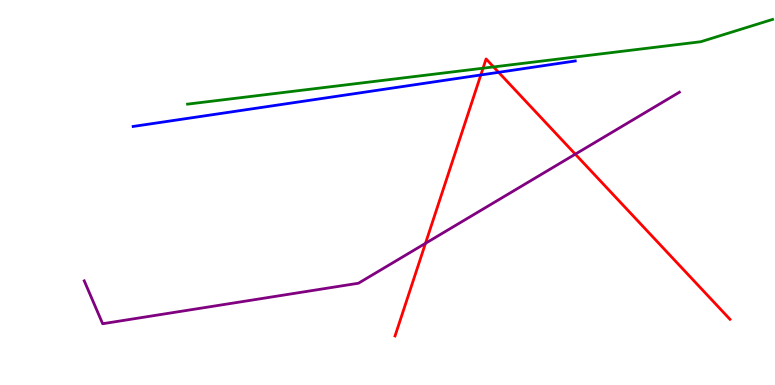[{'lines': ['blue', 'red'], 'intersections': [{'x': 6.2, 'y': 8.05}, {'x': 6.43, 'y': 8.12}]}, {'lines': ['green', 'red'], 'intersections': [{'x': 6.23, 'y': 8.23}, {'x': 6.37, 'y': 8.26}]}, {'lines': ['purple', 'red'], 'intersections': [{'x': 5.49, 'y': 3.68}, {'x': 7.42, 'y': 6.0}]}, {'lines': ['blue', 'green'], 'intersections': []}, {'lines': ['blue', 'purple'], 'intersections': []}, {'lines': ['green', 'purple'], 'intersections': []}]